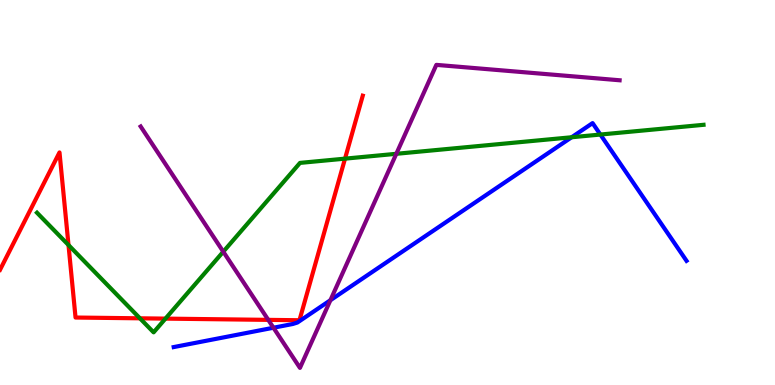[{'lines': ['blue', 'red'], 'intersections': []}, {'lines': ['green', 'red'], 'intersections': [{'x': 0.884, 'y': 3.64}, {'x': 1.81, 'y': 1.73}, {'x': 2.13, 'y': 1.72}, {'x': 4.45, 'y': 5.88}]}, {'lines': ['purple', 'red'], 'intersections': [{'x': 3.46, 'y': 1.69}]}, {'lines': ['blue', 'green'], 'intersections': [{'x': 7.38, 'y': 6.43}, {'x': 7.75, 'y': 6.51}]}, {'lines': ['blue', 'purple'], 'intersections': [{'x': 3.53, 'y': 1.49}, {'x': 4.26, 'y': 2.2}]}, {'lines': ['green', 'purple'], 'intersections': [{'x': 2.88, 'y': 3.46}, {'x': 5.11, 'y': 6.01}]}]